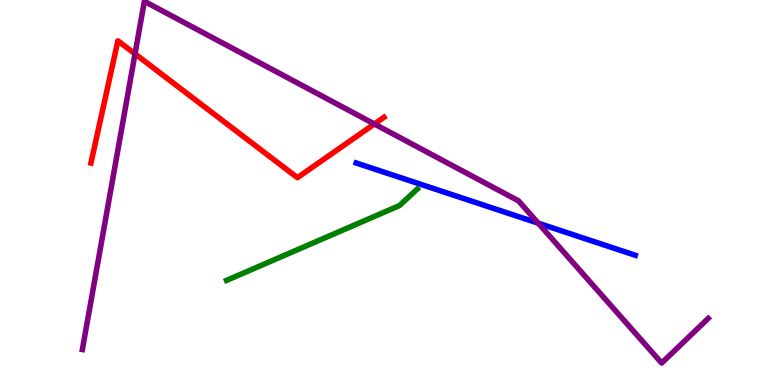[{'lines': ['blue', 'red'], 'intersections': []}, {'lines': ['green', 'red'], 'intersections': []}, {'lines': ['purple', 'red'], 'intersections': [{'x': 1.74, 'y': 8.6}, {'x': 4.83, 'y': 6.78}]}, {'lines': ['blue', 'green'], 'intersections': []}, {'lines': ['blue', 'purple'], 'intersections': [{'x': 6.94, 'y': 4.2}]}, {'lines': ['green', 'purple'], 'intersections': []}]